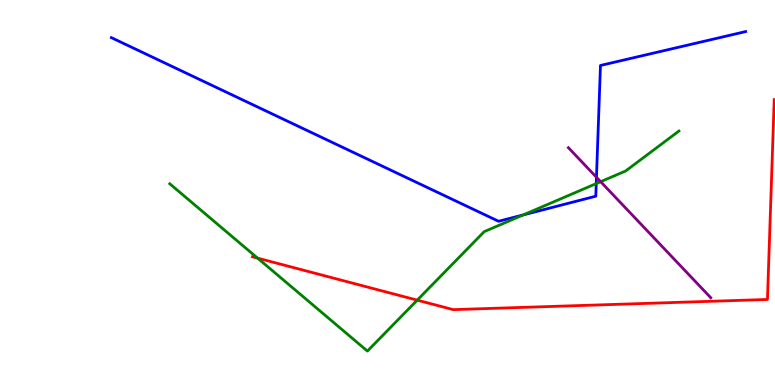[{'lines': ['blue', 'red'], 'intersections': []}, {'lines': ['green', 'red'], 'intersections': [{'x': 3.32, 'y': 3.3}, {'x': 5.38, 'y': 2.2}]}, {'lines': ['purple', 'red'], 'intersections': []}, {'lines': ['blue', 'green'], 'intersections': [{'x': 6.75, 'y': 4.42}, {'x': 7.69, 'y': 5.23}]}, {'lines': ['blue', 'purple'], 'intersections': [{'x': 7.7, 'y': 5.4}]}, {'lines': ['green', 'purple'], 'intersections': [{'x': 7.75, 'y': 5.28}]}]